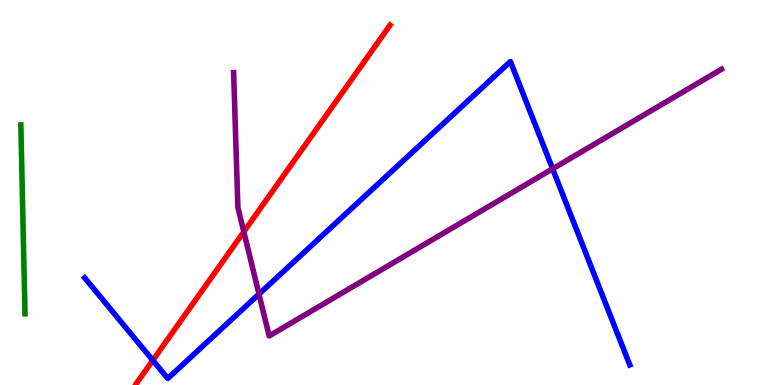[{'lines': ['blue', 'red'], 'intersections': [{'x': 1.97, 'y': 0.641}]}, {'lines': ['green', 'red'], 'intersections': []}, {'lines': ['purple', 'red'], 'intersections': [{'x': 3.15, 'y': 3.98}]}, {'lines': ['blue', 'green'], 'intersections': []}, {'lines': ['blue', 'purple'], 'intersections': [{'x': 3.34, 'y': 2.36}, {'x': 7.13, 'y': 5.62}]}, {'lines': ['green', 'purple'], 'intersections': []}]